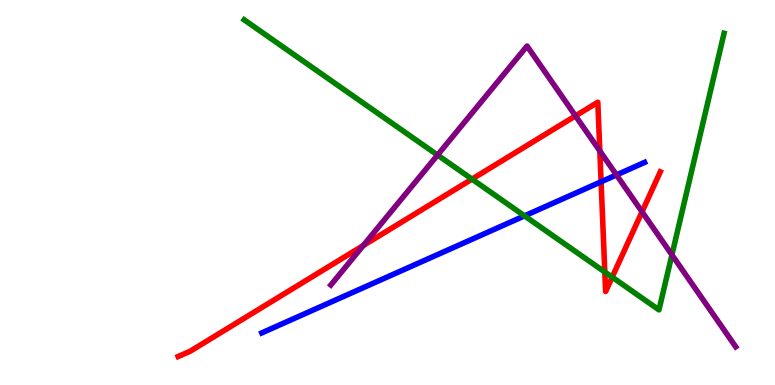[{'lines': ['blue', 'red'], 'intersections': [{'x': 7.76, 'y': 5.28}]}, {'lines': ['green', 'red'], 'intersections': [{'x': 6.09, 'y': 5.35}, {'x': 7.8, 'y': 2.93}, {'x': 7.9, 'y': 2.8}]}, {'lines': ['purple', 'red'], 'intersections': [{'x': 4.69, 'y': 3.62}, {'x': 7.43, 'y': 6.99}, {'x': 7.74, 'y': 6.08}, {'x': 8.28, 'y': 4.5}]}, {'lines': ['blue', 'green'], 'intersections': [{'x': 6.77, 'y': 4.39}]}, {'lines': ['blue', 'purple'], 'intersections': [{'x': 7.95, 'y': 5.46}]}, {'lines': ['green', 'purple'], 'intersections': [{'x': 5.65, 'y': 5.97}, {'x': 8.67, 'y': 3.38}]}]